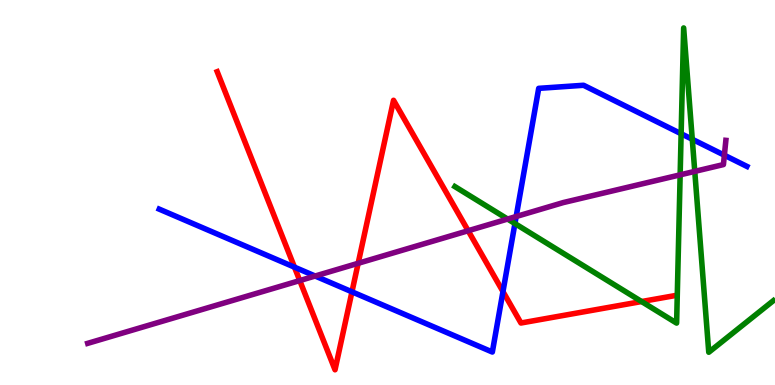[{'lines': ['blue', 'red'], 'intersections': [{'x': 3.8, 'y': 3.06}, {'x': 4.54, 'y': 2.42}, {'x': 6.49, 'y': 2.43}]}, {'lines': ['green', 'red'], 'intersections': [{'x': 8.28, 'y': 2.17}]}, {'lines': ['purple', 'red'], 'intersections': [{'x': 3.87, 'y': 2.71}, {'x': 4.62, 'y': 3.16}, {'x': 6.04, 'y': 4.01}]}, {'lines': ['blue', 'green'], 'intersections': [{'x': 6.64, 'y': 4.19}, {'x': 8.79, 'y': 6.53}, {'x': 8.93, 'y': 6.38}]}, {'lines': ['blue', 'purple'], 'intersections': [{'x': 4.07, 'y': 2.83}, {'x': 6.66, 'y': 4.38}, {'x': 9.35, 'y': 5.97}]}, {'lines': ['green', 'purple'], 'intersections': [{'x': 6.55, 'y': 4.31}, {'x': 8.78, 'y': 5.46}, {'x': 8.96, 'y': 5.55}]}]